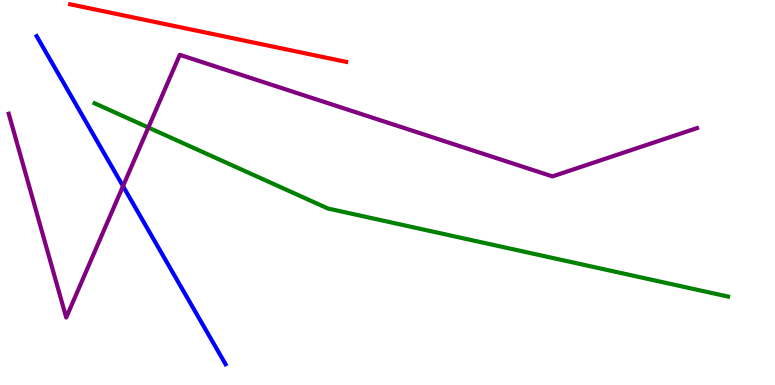[{'lines': ['blue', 'red'], 'intersections': []}, {'lines': ['green', 'red'], 'intersections': []}, {'lines': ['purple', 'red'], 'intersections': []}, {'lines': ['blue', 'green'], 'intersections': []}, {'lines': ['blue', 'purple'], 'intersections': [{'x': 1.59, 'y': 5.17}]}, {'lines': ['green', 'purple'], 'intersections': [{'x': 1.91, 'y': 6.69}]}]